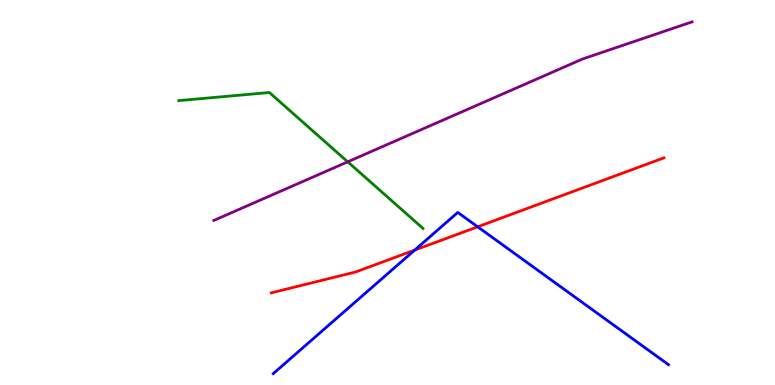[{'lines': ['blue', 'red'], 'intersections': [{'x': 5.35, 'y': 3.5}, {'x': 6.16, 'y': 4.11}]}, {'lines': ['green', 'red'], 'intersections': []}, {'lines': ['purple', 'red'], 'intersections': []}, {'lines': ['blue', 'green'], 'intersections': []}, {'lines': ['blue', 'purple'], 'intersections': []}, {'lines': ['green', 'purple'], 'intersections': [{'x': 4.49, 'y': 5.8}]}]